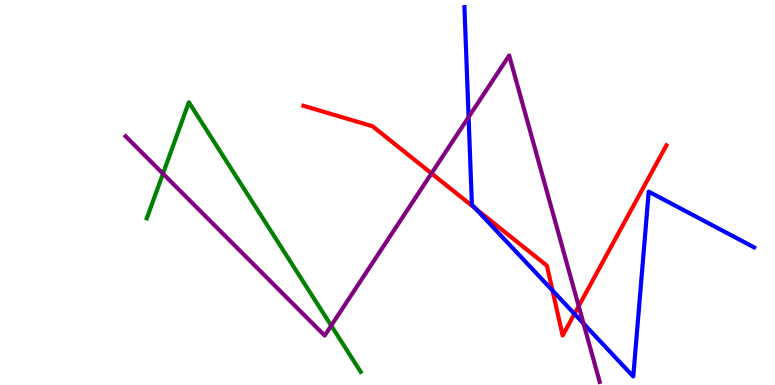[{'lines': ['blue', 'red'], 'intersections': [{'x': 6.14, 'y': 4.58}, {'x': 7.13, 'y': 2.46}, {'x': 7.41, 'y': 1.85}]}, {'lines': ['green', 'red'], 'intersections': []}, {'lines': ['purple', 'red'], 'intersections': [{'x': 5.57, 'y': 5.5}, {'x': 7.47, 'y': 2.05}]}, {'lines': ['blue', 'green'], 'intersections': []}, {'lines': ['blue', 'purple'], 'intersections': [{'x': 6.05, 'y': 6.96}, {'x': 7.53, 'y': 1.6}]}, {'lines': ['green', 'purple'], 'intersections': [{'x': 2.1, 'y': 5.49}, {'x': 4.27, 'y': 1.54}]}]